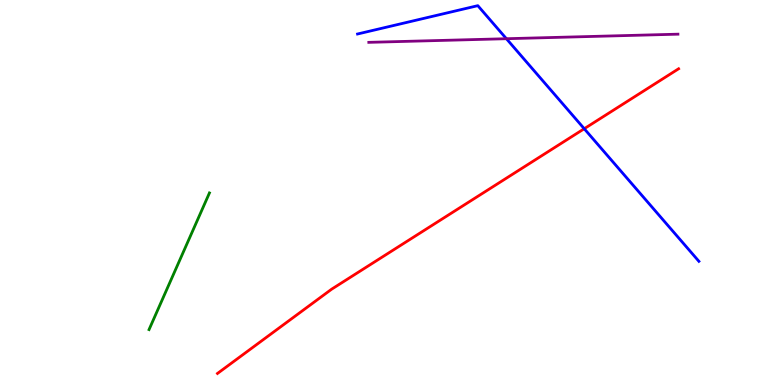[{'lines': ['blue', 'red'], 'intersections': [{'x': 7.54, 'y': 6.66}]}, {'lines': ['green', 'red'], 'intersections': []}, {'lines': ['purple', 'red'], 'intersections': []}, {'lines': ['blue', 'green'], 'intersections': []}, {'lines': ['blue', 'purple'], 'intersections': [{'x': 6.53, 'y': 8.99}]}, {'lines': ['green', 'purple'], 'intersections': []}]